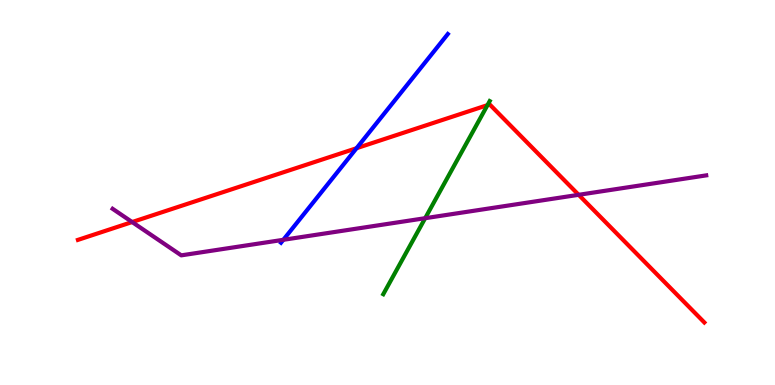[{'lines': ['blue', 'red'], 'intersections': [{'x': 4.6, 'y': 6.15}]}, {'lines': ['green', 'red'], 'intersections': [{'x': 6.29, 'y': 7.27}]}, {'lines': ['purple', 'red'], 'intersections': [{'x': 1.71, 'y': 4.23}, {'x': 7.47, 'y': 4.94}]}, {'lines': ['blue', 'green'], 'intersections': []}, {'lines': ['blue', 'purple'], 'intersections': [{'x': 3.66, 'y': 3.77}]}, {'lines': ['green', 'purple'], 'intersections': [{'x': 5.49, 'y': 4.33}]}]